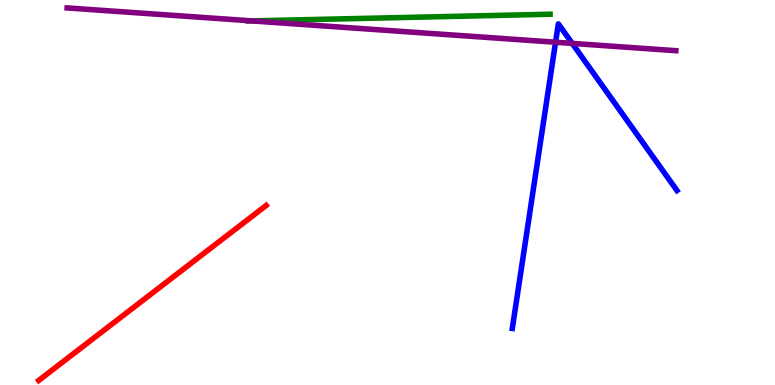[{'lines': ['blue', 'red'], 'intersections': []}, {'lines': ['green', 'red'], 'intersections': []}, {'lines': ['purple', 'red'], 'intersections': []}, {'lines': ['blue', 'green'], 'intersections': []}, {'lines': ['blue', 'purple'], 'intersections': [{'x': 7.17, 'y': 8.9}, {'x': 7.38, 'y': 8.87}]}, {'lines': ['green', 'purple'], 'intersections': [{'x': 3.25, 'y': 9.46}]}]